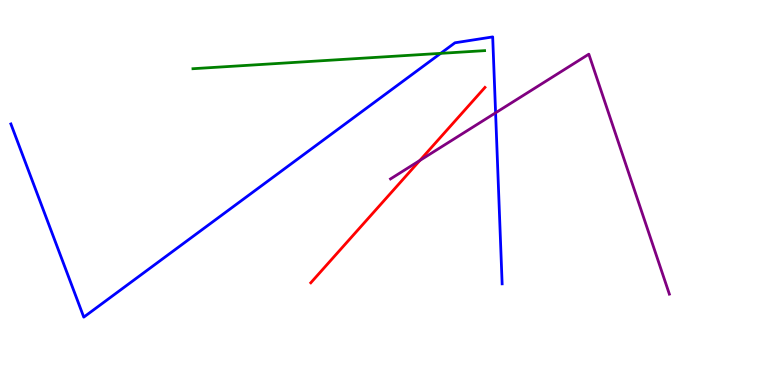[{'lines': ['blue', 'red'], 'intersections': []}, {'lines': ['green', 'red'], 'intersections': []}, {'lines': ['purple', 'red'], 'intersections': [{'x': 5.42, 'y': 5.83}]}, {'lines': ['blue', 'green'], 'intersections': [{'x': 5.69, 'y': 8.61}]}, {'lines': ['blue', 'purple'], 'intersections': [{'x': 6.39, 'y': 7.07}]}, {'lines': ['green', 'purple'], 'intersections': []}]